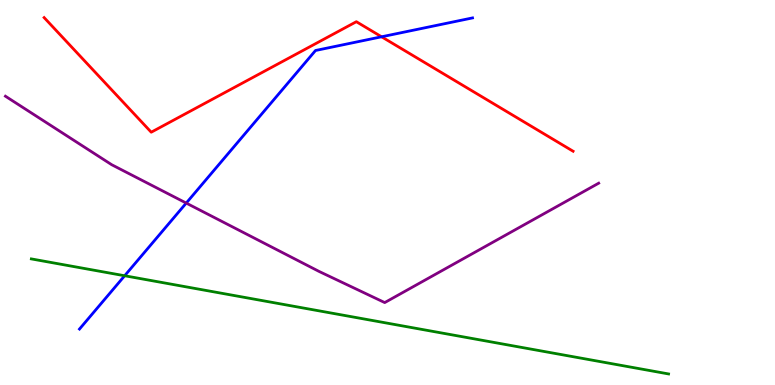[{'lines': ['blue', 'red'], 'intersections': [{'x': 4.92, 'y': 9.04}]}, {'lines': ['green', 'red'], 'intersections': []}, {'lines': ['purple', 'red'], 'intersections': []}, {'lines': ['blue', 'green'], 'intersections': [{'x': 1.61, 'y': 2.84}]}, {'lines': ['blue', 'purple'], 'intersections': [{'x': 2.4, 'y': 4.73}]}, {'lines': ['green', 'purple'], 'intersections': []}]